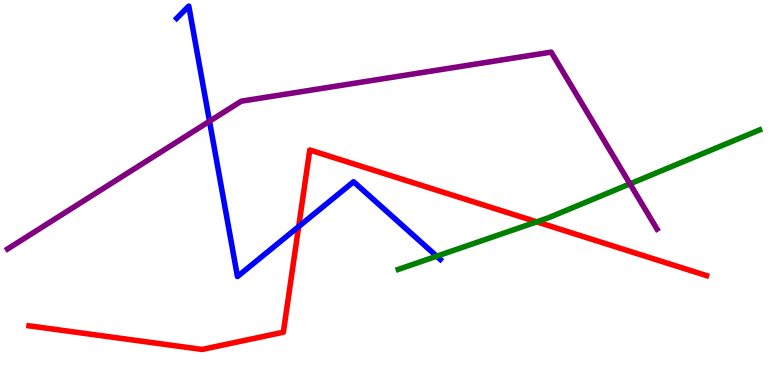[{'lines': ['blue', 'red'], 'intersections': [{'x': 3.85, 'y': 4.12}]}, {'lines': ['green', 'red'], 'intersections': [{'x': 6.93, 'y': 4.24}]}, {'lines': ['purple', 'red'], 'intersections': []}, {'lines': ['blue', 'green'], 'intersections': [{'x': 5.63, 'y': 3.35}]}, {'lines': ['blue', 'purple'], 'intersections': [{'x': 2.7, 'y': 6.85}]}, {'lines': ['green', 'purple'], 'intersections': [{'x': 8.13, 'y': 5.22}]}]